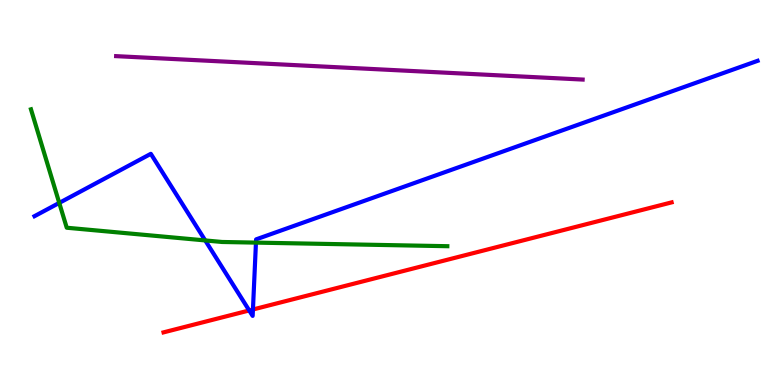[{'lines': ['blue', 'red'], 'intersections': [{'x': 3.22, 'y': 1.94}, {'x': 3.26, 'y': 1.96}]}, {'lines': ['green', 'red'], 'intersections': []}, {'lines': ['purple', 'red'], 'intersections': []}, {'lines': ['blue', 'green'], 'intersections': [{'x': 0.764, 'y': 4.73}, {'x': 2.65, 'y': 3.75}, {'x': 3.3, 'y': 3.7}]}, {'lines': ['blue', 'purple'], 'intersections': []}, {'lines': ['green', 'purple'], 'intersections': []}]